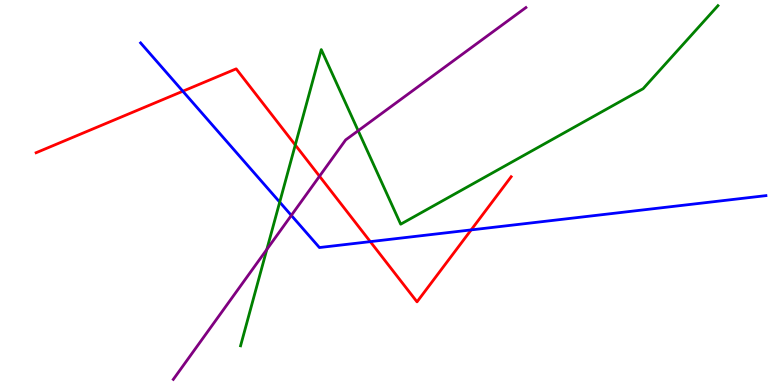[{'lines': ['blue', 'red'], 'intersections': [{'x': 2.36, 'y': 7.63}, {'x': 4.78, 'y': 3.72}, {'x': 6.08, 'y': 4.03}]}, {'lines': ['green', 'red'], 'intersections': [{'x': 3.81, 'y': 6.23}]}, {'lines': ['purple', 'red'], 'intersections': [{'x': 4.12, 'y': 5.42}]}, {'lines': ['blue', 'green'], 'intersections': [{'x': 3.61, 'y': 4.75}]}, {'lines': ['blue', 'purple'], 'intersections': [{'x': 3.76, 'y': 4.41}]}, {'lines': ['green', 'purple'], 'intersections': [{'x': 3.44, 'y': 3.52}, {'x': 4.62, 'y': 6.6}]}]